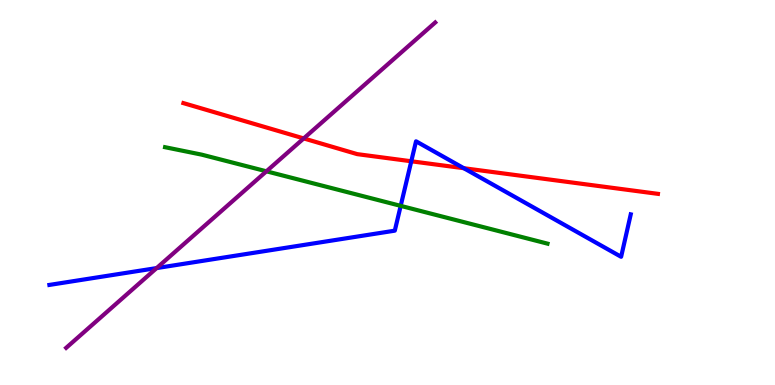[{'lines': ['blue', 'red'], 'intersections': [{'x': 5.31, 'y': 5.81}, {'x': 5.98, 'y': 5.63}]}, {'lines': ['green', 'red'], 'intersections': []}, {'lines': ['purple', 'red'], 'intersections': [{'x': 3.92, 'y': 6.4}]}, {'lines': ['blue', 'green'], 'intersections': [{'x': 5.17, 'y': 4.65}]}, {'lines': ['blue', 'purple'], 'intersections': [{'x': 2.02, 'y': 3.04}]}, {'lines': ['green', 'purple'], 'intersections': [{'x': 3.44, 'y': 5.55}]}]